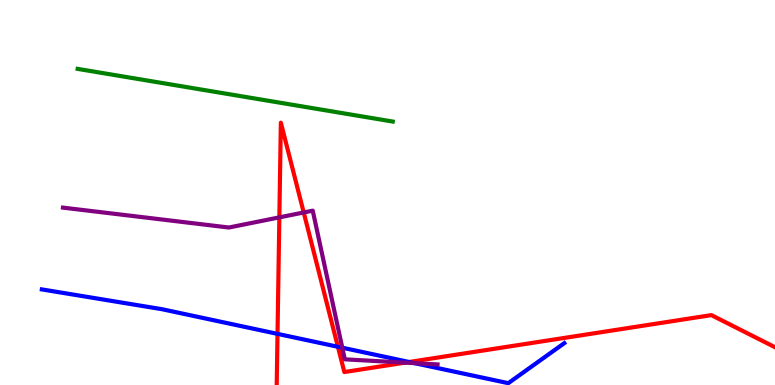[{'lines': ['blue', 'red'], 'intersections': [{'x': 3.58, 'y': 1.33}, {'x': 4.36, 'y': 0.993}, {'x': 5.28, 'y': 0.598}]}, {'lines': ['green', 'red'], 'intersections': []}, {'lines': ['purple', 'red'], 'intersections': [{'x': 3.6, 'y': 4.35}, {'x': 3.92, 'y': 4.48}, {'x': 5.23, 'y': 0.581}]}, {'lines': ['blue', 'green'], 'intersections': []}, {'lines': ['blue', 'purple'], 'intersections': [{'x': 4.42, 'y': 0.968}, {'x': 5.35, 'y': 0.567}]}, {'lines': ['green', 'purple'], 'intersections': []}]